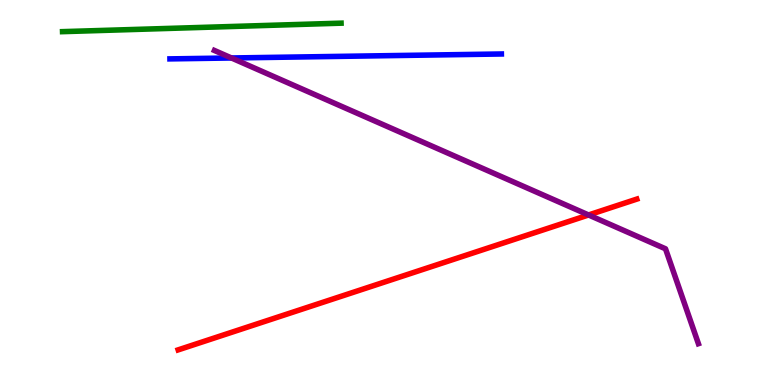[{'lines': ['blue', 'red'], 'intersections': []}, {'lines': ['green', 'red'], 'intersections': []}, {'lines': ['purple', 'red'], 'intersections': [{'x': 7.59, 'y': 4.42}]}, {'lines': ['blue', 'green'], 'intersections': []}, {'lines': ['blue', 'purple'], 'intersections': [{'x': 2.99, 'y': 8.49}]}, {'lines': ['green', 'purple'], 'intersections': []}]